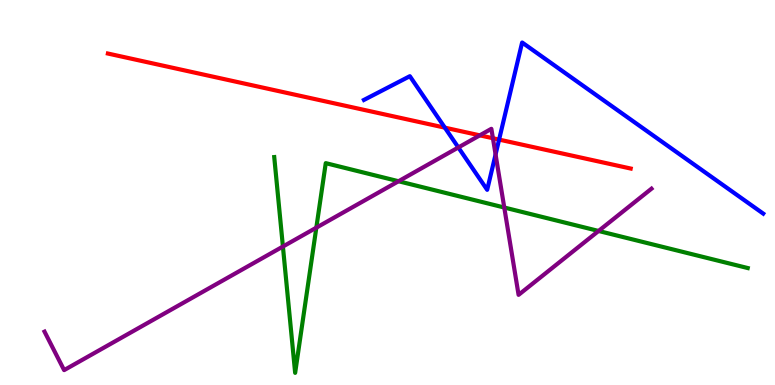[{'lines': ['blue', 'red'], 'intersections': [{'x': 5.74, 'y': 6.68}, {'x': 6.44, 'y': 6.37}]}, {'lines': ['green', 'red'], 'intersections': []}, {'lines': ['purple', 'red'], 'intersections': [{'x': 6.19, 'y': 6.48}, {'x': 6.36, 'y': 6.41}]}, {'lines': ['blue', 'green'], 'intersections': []}, {'lines': ['blue', 'purple'], 'intersections': [{'x': 5.91, 'y': 6.17}, {'x': 6.39, 'y': 5.99}]}, {'lines': ['green', 'purple'], 'intersections': [{'x': 3.65, 'y': 3.6}, {'x': 4.08, 'y': 4.09}, {'x': 5.14, 'y': 5.29}, {'x': 6.51, 'y': 4.61}, {'x': 7.72, 'y': 4.0}]}]